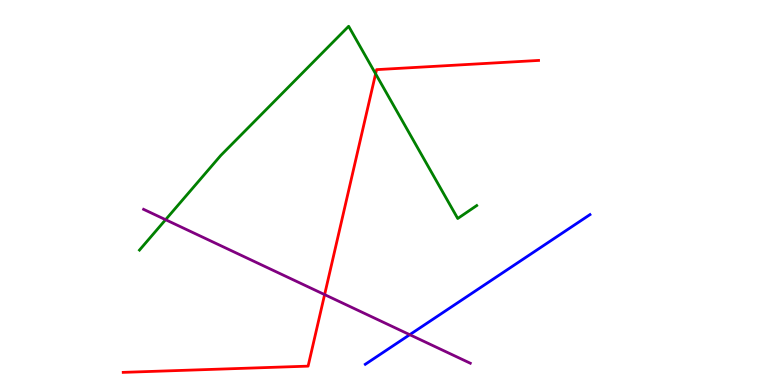[{'lines': ['blue', 'red'], 'intersections': []}, {'lines': ['green', 'red'], 'intersections': [{'x': 4.85, 'y': 8.08}]}, {'lines': ['purple', 'red'], 'intersections': [{'x': 4.19, 'y': 2.35}]}, {'lines': ['blue', 'green'], 'intersections': []}, {'lines': ['blue', 'purple'], 'intersections': [{'x': 5.29, 'y': 1.31}]}, {'lines': ['green', 'purple'], 'intersections': [{'x': 2.14, 'y': 4.29}]}]